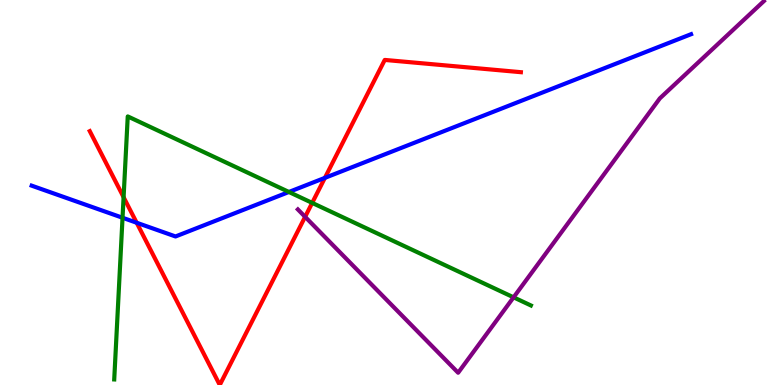[{'lines': ['blue', 'red'], 'intersections': [{'x': 1.76, 'y': 4.21}, {'x': 4.19, 'y': 5.38}]}, {'lines': ['green', 'red'], 'intersections': [{'x': 1.59, 'y': 4.88}, {'x': 4.03, 'y': 4.73}]}, {'lines': ['purple', 'red'], 'intersections': [{'x': 3.94, 'y': 4.37}]}, {'lines': ['blue', 'green'], 'intersections': [{'x': 1.58, 'y': 4.34}, {'x': 3.73, 'y': 5.01}]}, {'lines': ['blue', 'purple'], 'intersections': []}, {'lines': ['green', 'purple'], 'intersections': [{'x': 6.63, 'y': 2.28}]}]